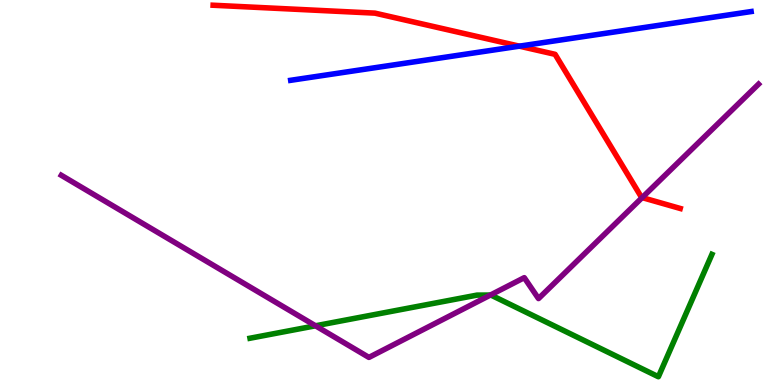[{'lines': ['blue', 'red'], 'intersections': [{'x': 6.7, 'y': 8.8}]}, {'lines': ['green', 'red'], 'intersections': []}, {'lines': ['purple', 'red'], 'intersections': [{'x': 8.29, 'y': 4.87}]}, {'lines': ['blue', 'green'], 'intersections': []}, {'lines': ['blue', 'purple'], 'intersections': []}, {'lines': ['green', 'purple'], 'intersections': [{'x': 4.07, 'y': 1.54}, {'x': 6.33, 'y': 2.34}]}]